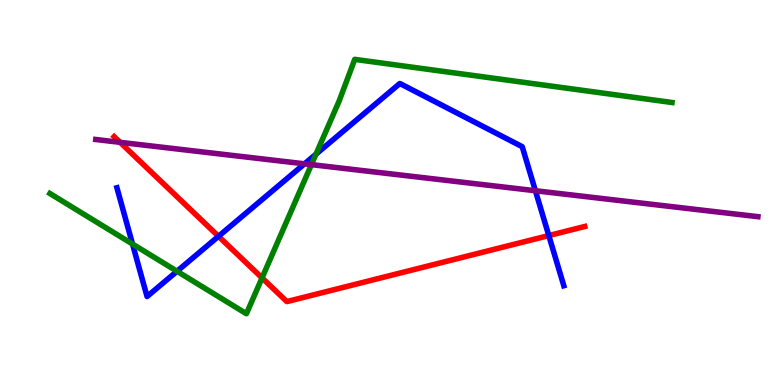[{'lines': ['blue', 'red'], 'intersections': [{'x': 2.82, 'y': 3.86}, {'x': 7.08, 'y': 3.88}]}, {'lines': ['green', 'red'], 'intersections': [{'x': 3.38, 'y': 2.78}]}, {'lines': ['purple', 'red'], 'intersections': [{'x': 1.55, 'y': 6.3}]}, {'lines': ['blue', 'green'], 'intersections': [{'x': 1.71, 'y': 3.66}, {'x': 2.28, 'y': 2.95}, {'x': 4.08, 'y': 6.0}]}, {'lines': ['blue', 'purple'], 'intersections': [{'x': 3.93, 'y': 5.74}, {'x': 6.91, 'y': 5.05}]}, {'lines': ['green', 'purple'], 'intersections': [{'x': 4.02, 'y': 5.72}]}]